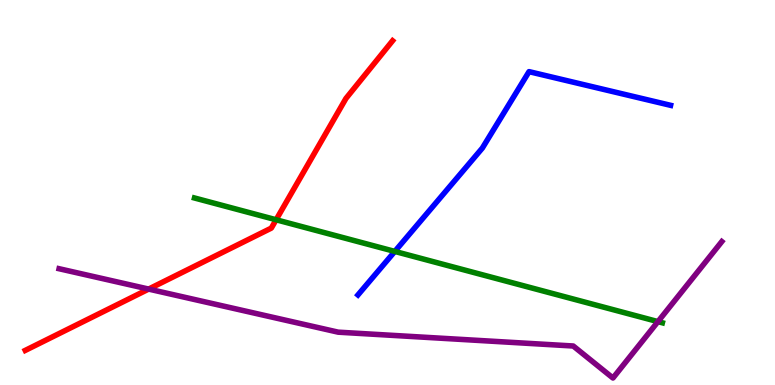[{'lines': ['blue', 'red'], 'intersections': []}, {'lines': ['green', 'red'], 'intersections': [{'x': 3.56, 'y': 4.29}]}, {'lines': ['purple', 'red'], 'intersections': [{'x': 1.92, 'y': 2.49}]}, {'lines': ['blue', 'green'], 'intersections': [{'x': 5.09, 'y': 3.47}]}, {'lines': ['blue', 'purple'], 'intersections': []}, {'lines': ['green', 'purple'], 'intersections': [{'x': 8.49, 'y': 1.65}]}]